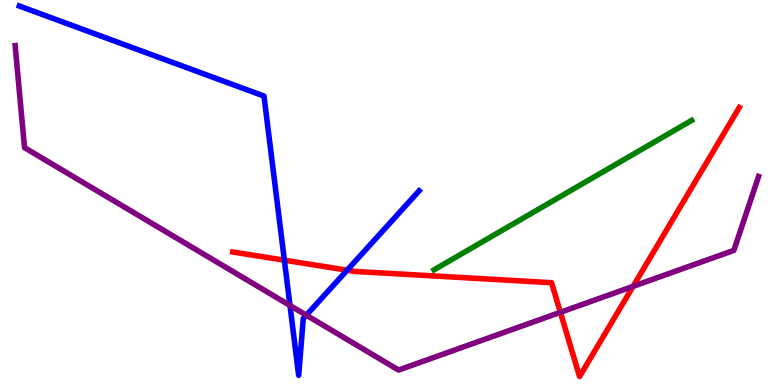[{'lines': ['blue', 'red'], 'intersections': [{'x': 3.67, 'y': 3.24}, {'x': 4.48, 'y': 2.98}]}, {'lines': ['green', 'red'], 'intersections': []}, {'lines': ['purple', 'red'], 'intersections': [{'x': 7.23, 'y': 1.89}, {'x': 8.17, 'y': 2.56}]}, {'lines': ['blue', 'green'], 'intersections': []}, {'lines': ['blue', 'purple'], 'intersections': [{'x': 3.74, 'y': 2.07}, {'x': 3.95, 'y': 1.81}]}, {'lines': ['green', 'purple'], 'intersections': []}]